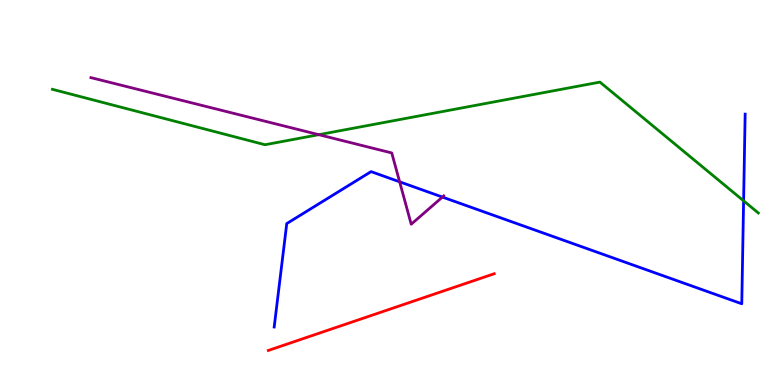[{'lines': ['blue', 'red'], 'intersections': []}, {'lines': ['green', 'red'], 'intersections': []}, {'lines': ['purple', 'red'], 'intersections': []}, {'lines': ['blue', 'green'], 'intersections': [{'x': 9.59, 'y': 4.78}]}, {'lines': ['blue', 'purple'], 'intersections': [{'x': 5.16, 'y': 5.28}, {'x': 5.71, 'y': 4.88}]}, {'lines': ['green', 'purple'], 'intersections': [{'x': 4.11, 'y': 6.5}]}]